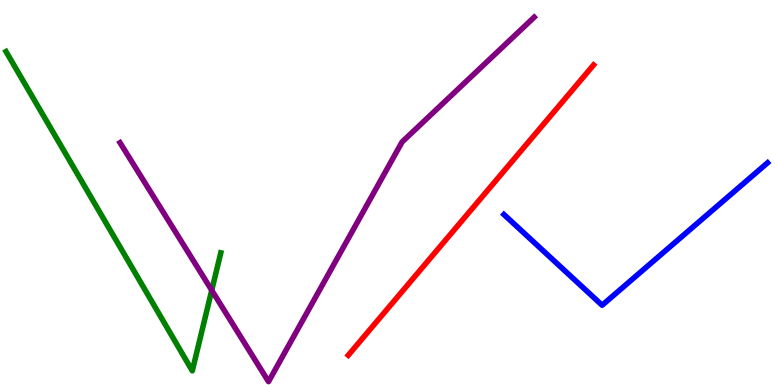[{'lines': ['blue', 'red'], 'intersections': []}, {'lines': ['green', 'red'], 'intersections': []}, {'lines': ['purple', 'red'], 'intersections': []}, {'lines': ['blue', 'green'], 'intersections': []}, {'lines': ['blue', 'purple'], 'intersections': []}, {'lines': ['green', 'purple'], 'intersections': [{'x': 2.73, 'y': 2.46}]}]